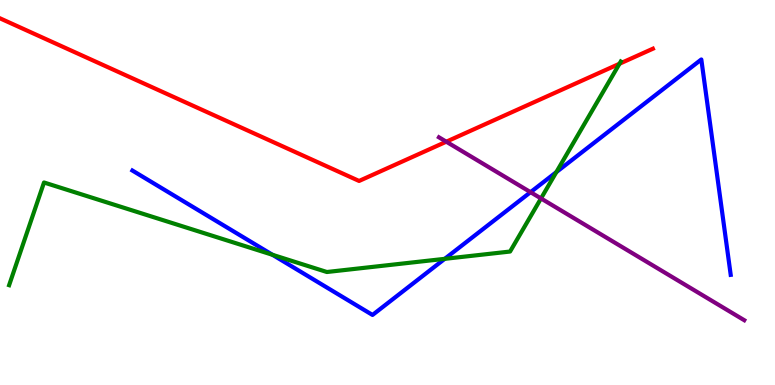[{'lines': ['blue', 'red'], 'intersections': []}, {'lines': ['green', 'red'], 'intersections': [{'x': 7.99, 'y': 8.34}]}, {'lines': ['purple', 'red'], 'intersections': [{'x': 5.76, 'y': 6.32}]}, {'lines': ['blue', 'green'], 'intersections': [{'x': 3.52, 'y': 3.38}, {'x': 5.74, 'y': 3.28}, {'x': 7.18, 'y': 5.53}]}, {'lines': ['blue', 'purple'], 'intersections': [{'x': 6.85, 'y': 5.01}]}, {'lines': ['green', 'purple'], 'intersections': [{'x': 6.98, 'y': 4.85}]}]